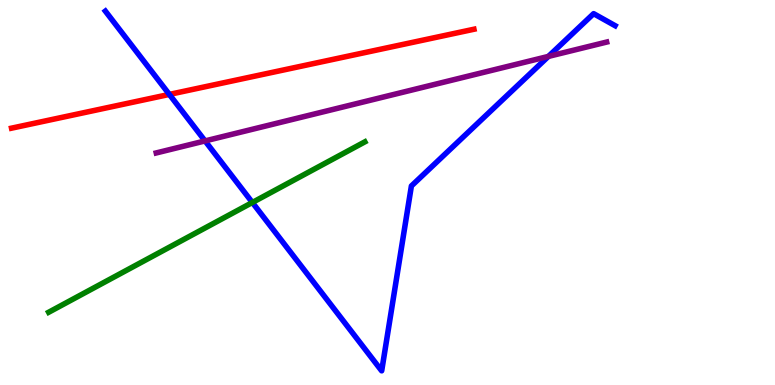[{'lines': ['blue', 'red'], 'intersections': [{'x': 2.19, 'y': 7.55}]}, {'lines': ['green', 'red'], 'intersections': []}, {'lines': ['purple', 'red'], 'intersections': []}, {'lines': ['blue', 'green'], 'intersections': [{'x': 3.26, 'y': 4.74}]}, {'lines': ['blue', 'purple'], 'intersections': [{'x': 2.65, 'y': 6.34}, {'x': 7.08, 'y': 8.53}]}, {'lines': ['green', 'purple'], 'intersections': []}]